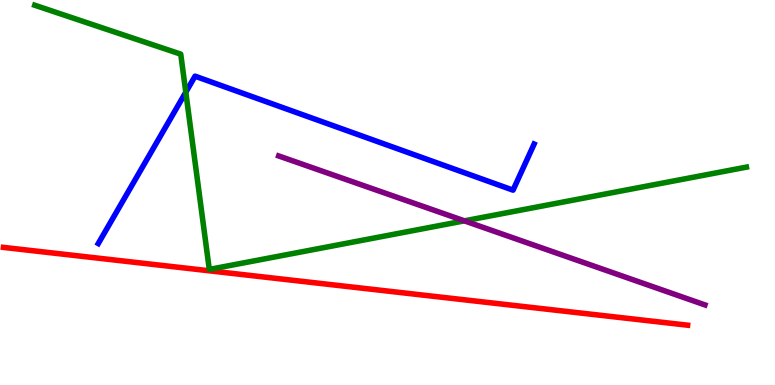[{'lines': ['blue', 'red'], 'intersections': []}, {'lines': ['green', 'red'], 'intersections': []}, {'lines': ['purple', 'red'], 'intersections': []}, {'lines': ['blue', 'green'], 'intersections': [{'x': 2.4, 'y': 7.61}]}, {'lines': ['blue', 'purple'], 'intersections': []}, {'lines': ['green', 'purple'], 'intersections': [{'x': 5.99, 'y': 4.26}]}]